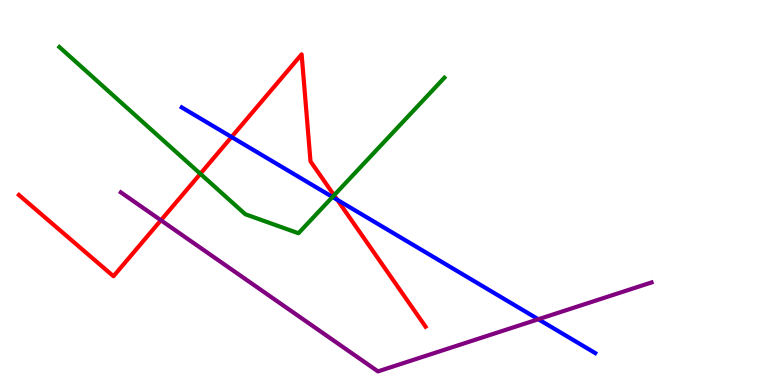[{'lines': ['blue', 'red'], 'intersections': [{'x': 2.99, 'y': 6.44}, {'x': 4.35, 'y': 4.81}]}, {'lines': ['green', 'red'], 'intersections': [{'x': 2.59, 'y': 5.49}, {'x': 4.31, 'y': 4.93}]}, {'lines': ['purple', 'red'], 'intersections': [{'x': 2.08, 'y': 4.28}]}, {'lines': ['blue', 'green'], 'intersections': [{'x': 4.29, 'y': 4.88}]}, {'lines': ['blue', 'purple'], 'intersections': [{'x': 6.95, 'y': 1.71}]}, {'lines': ['green', 'purple'], 'intersections': []}]